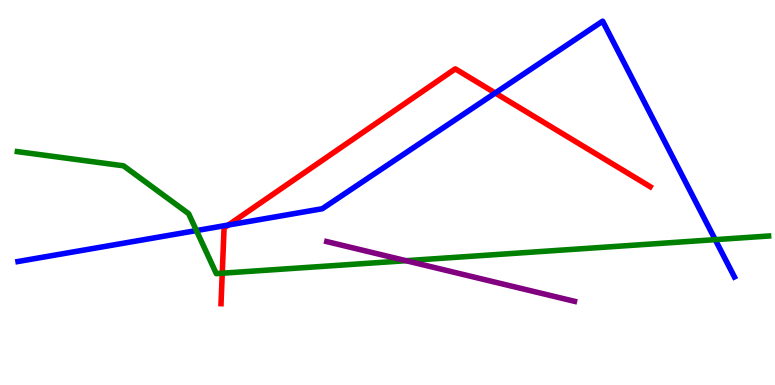[{'lines': ['blue', 'red'], 'intersections': [{'x': 2.95, 'y': 4.15}, {'x': 6.39, 'y': 7.58}]}, {'lines': ['green', 'red'], 'intersections': [{'x': 2.87, 'y': 2.9}]}, {'lines': ['purple', 'red'], 'intersections': []}, {'lines': ['blue', 'green'], 'intersections': [{'x': 2.53, 'y': 4.01}, {'x': 9.23, 'y': 3.78}]}, {'lines': ['blue', 'purple'], 'intersections': []}, {'lines': ['green', 'purple'], 'intersections': [{'x': 5.24, 'y': 3.23}]}]